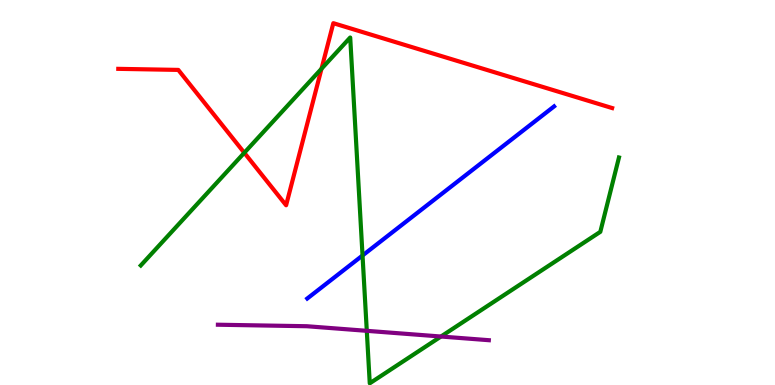[{'lines': ['blue', 'red'], 'intersections': []}, {'lines': ['green', 'red'], 'intersections': [{'x': 3.15, 'y': 6.03}, {'x': 4.15, 'y': 8.21}]}, {'lines': ['purple', 'red'], 'intersections': []}, {'lines': ['blue', 'green'], 'intersections': [{'x': 4.68, 'y': 3.36}]}, {'lines': ['blue', 'purple'], 'intersections': []}, {'lines': ['green', 'purple'], 'intersections': [{'x': 4.73, 'y': 1.41}, {'x': 5.69, 'y': 1.26}]}]